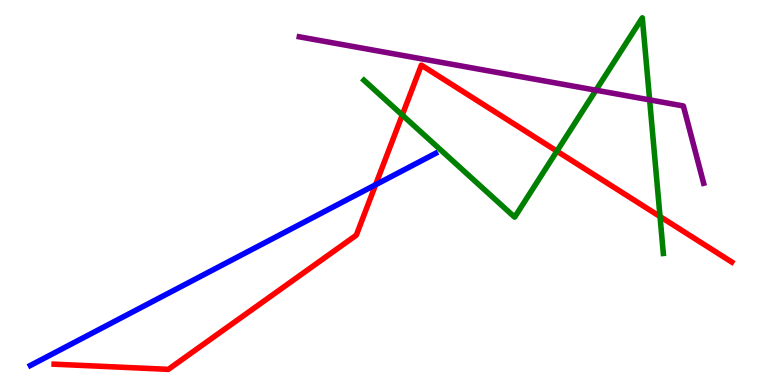[{'lines': ['blue', 'red'], 'intersections': [{'x': 4.85, 'y': 5.2}]}, {'lines': ['green', 'red'], 'intersections': [{'x': 5.19, 'y': 7.01}, {'x': 7.19, 'y': 6.07}, {'x': 8.52, 'y': 4.38}]}, {'lines': ['purple', 'red'], 'intersections': []}, {'lines': ['blue', 'green'], 'intersections': []}, {'lines': ['blue', 'purple'], 'intersections': []}, {'lines': ['green', 'purple'], 'intersections': [{'x': 7.69, 'y': 7.66}, {'x': 8.38, 'y': 7.41}]}]